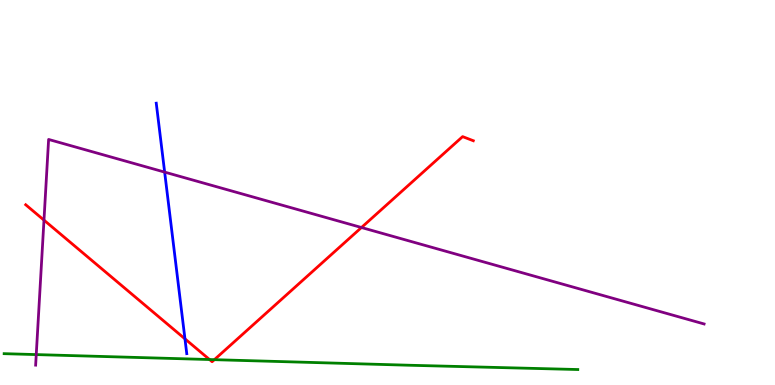[{'lines': ['blue', 'red'], 'intersections': [{'x': 2.39, 'y': 1.2}]}, {'lines': ['green', 'red'], 'intersections': [{'x': 2.7, 'y': 0.661}, {'x': 2.77, 'y': 0.658}]}, {'lines': ['purple', 'red'], 'intersections': [{'x': 0.567, 'y': 4.28}, {'x': 4.66, 'y': 4.09}]}, {'lines': ['blue', 'green'], 'intersections': []}, {'lines': ['blue', 'purple'], 'intersections': [{'x': 2.12, 'y': 5.53}]}, {'lines': ['green', 'purple'], 'intersections': [{'x': 0.468, 'y': 0.79}]}]